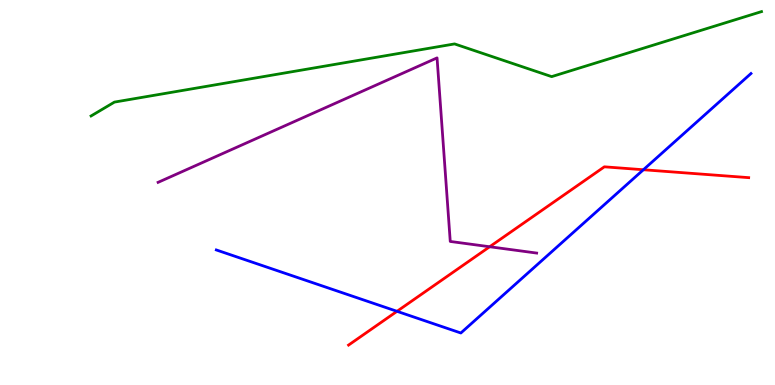[{'lines': ['blue', 'red'], 'intersections': [{'x': 5.12, 'y': 1.91}, {'x': 8.3, 'y': 5.59}]}, {'lines': ['green', 'red'], 'intersections': []}, {'lines': ['purple', 'red'], 'intersections': [{'x': 6.32, 'y': 3.59}]}, {'lines': ['blue', 'green'], 'intersections': []}, {'lines': ['blue', 'purple'], 'intersections': []}, {'lines': ['green', 'purple'], 'intersections': []}]